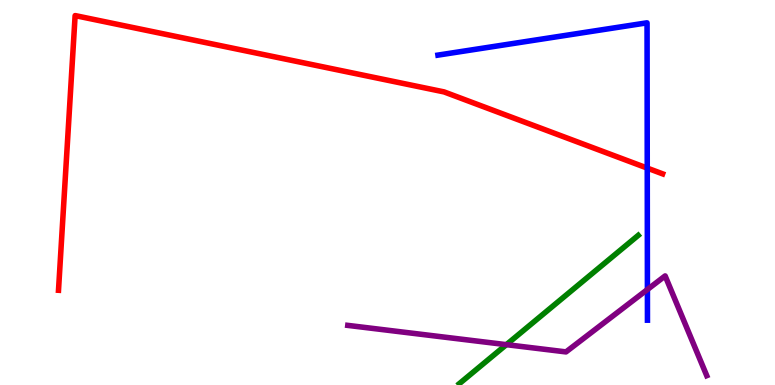[{'lines': ['blue', 'red'], 'intersections': [{'x': 8.35, 'y': 5.63}]}, {'lines': ['green', 'red'], 'intersections': []}, {'lines': ['purple', 'red'], 'intersections': []}, {'lines': ['blue', 'green'], 'intersections': []}, {'lines': ['blue', 'purple'], 'intersections': [{'x': 8.35, 'y': 2.48}]}, {'lines': ['green', 'purple'], 'intersections': [{'x': 6.53, 'y': 1.05}]}]